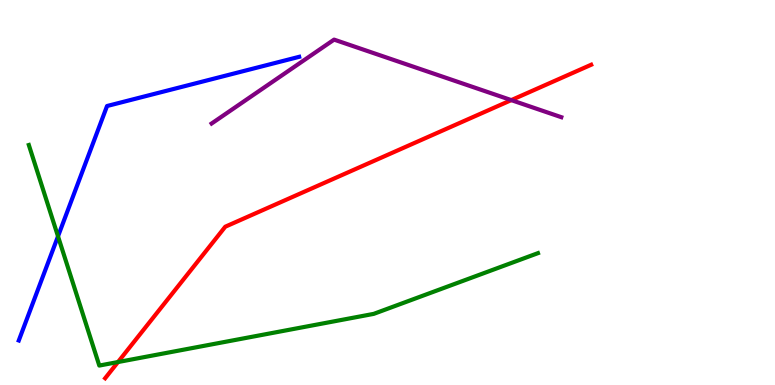[{'lines': ['blue', 'red'], 'intersections': []}, {'lines': ['green', 'red'], 'intersections': [{'x': 1.52, 'y': 0.596}]}, {'lines': ['purple', 'red'], 'intersections': [{'x': 6.6, 'y': 7.4}]}, {'lines': ['blue', 'green'], 'intersections': [{'x': 0.748, 'y': 3.86}]}, {'lines': ['blue', 'purple'], 'intersections': []}, {'lines': ['green', 'purple'], 'intersections': []}]